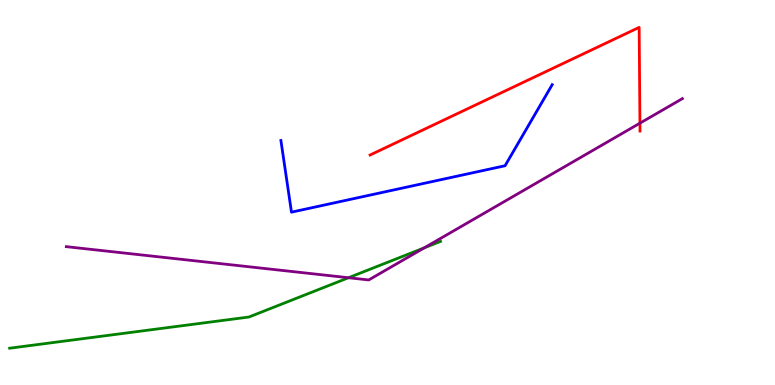[{'lines': ['blue', 'red'], 'intersections': []}, {'lines': ['green', 'red'], 'intersections': []}, {'lines': ['purple', 'red'], 'intersections': [{'x': 8.26, 'y': 6.8}]}, {'lines': ['blue', 'green'], 'intersections': []}, {'lines': ['blue', 'purple'], 'intersections': []}, {'lines': ['green', 'purple'], 'intersections': [{'x': 4.5, 'y': 2.79}, {'x': 5.47, 'y': 3.56}]}]